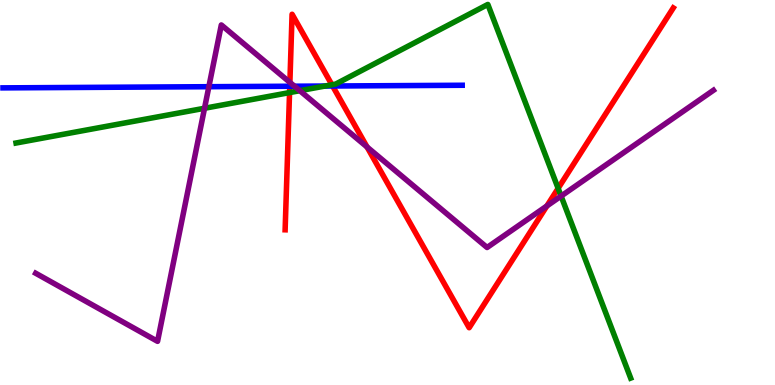[{'lines': ['blue', 'red'], 'intersections': [{'x': 3.74, 'y': 7.76}, {'x': 4.29, 'y': 7.77}]}, {'lines': ['green', 'red'], 'intersections': [{'x': 3.74, 'y': 7.6}, {'x': 4.28, 'y': 7.8}, {'x': 7.2, 'y': 5.11}]}, {'lines': ['purple', 'red'], 'intersections': [{'x': 3.74, 'y': 7.86}, {'x': 4.74, 'y': 6.18}, {'x': 7.06, 'y': 4.65}]}, {'lines': ['blue', 'green'], 'intersections': [{'x': 4.19, 'y': 7.77}]}, {'lines': ['blue', 'purple'], 'intersections': [{'x': 2.7, 'y': 7.75}, {'x': 3.8, 'y': 7.76}]}, {'lines': ['green', 'purple'], 'intersections': [{'x': 2.64, 'y': 7.19}, {'x': 3.87, 'y': 7.64}, {'x': 7.24, 'y': 4.91}]}]